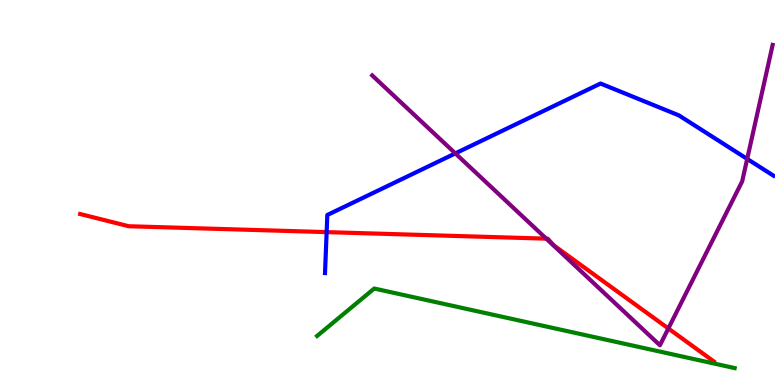[{'lines': ['blue', 'red'], 'intersections': [{'x': 4.21, 'y': 3.97}]}, {'lines': ['green', 'red'], 'intersections': []}, {'lines': ['purple', 'red'], 'intersections': [{'x': 7.05, 'y': 3.8}, {'x': 8.62, 'y': 1.47}]}, {'lines': ['blue', 'green'], 'intersections': []}, {'lines': ['blue', 'purple'], 'intersections': [{'x': 5.88, 'y': 6.02}, {'x': 9.64, 'y': 5.87}]}, {'lines': ['green', 'purple'], 'intersections': []}]